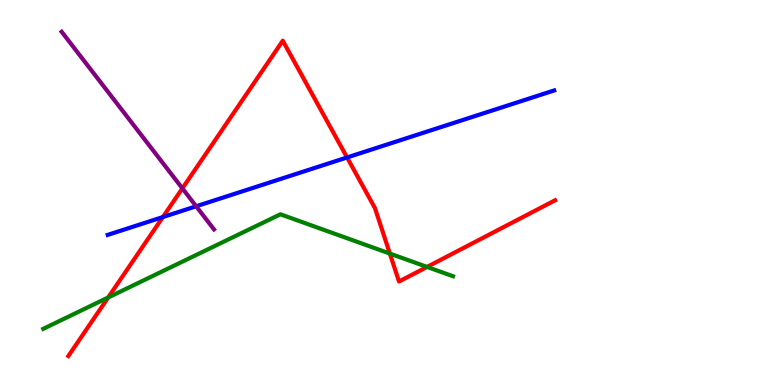[{'lines': ['blue', 'red'], 'intersections': [{'x': 2.1, 'y': 4.36}, {'x': 4.48, 'y': 5.91}]}, {'lines': ['green', 'red'], 'intersections': [{'x': 1.4, 'y': 2.27}, {'x': 5.03, 'y': 3.41}, {'x': 5.51, 'y': 3.07}]}, {'lines': ['purple', 'red'], 'intersections': [{'x': 2.35, 'y': 5.11}]}, {'lines': ['blue', 'green'], 'intersections': []}, {'lines': ['blue', 'purple'], 'intersections': [{'x': 2.53, 'y': 4.64}]}, {'lines': ['green', 'purple'], 'intersections': []}]